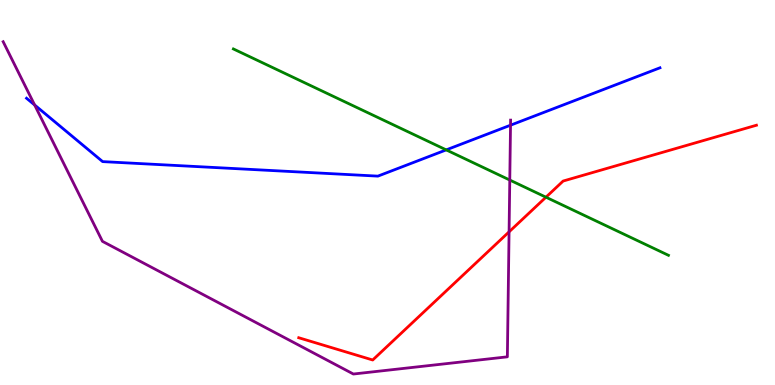[{'lines': ['blue', 'red'], 'intersections': []}, {'lines': ['green', 'red'], 'intersections': [{'x': 7.04, 'y': 4.88}]}, {'lines': ['purple', 'red'], 'intersections': [{'x': 6.57, 'y': 3.98}]}, {'lines': ['blue', 'green'], 'intersections': [{'x': 5.76, 'y': 6.11}]}, {'lines': ['blue', 'purple'], 'intersections': [{'x': 0.447, 'y': 7.27}, {'x': 6.59, 'y': 6.75}]}, {'lines': ['green', 'purple'], 'intersections': [{'x': 6.58, 'y': 5.32}]}]